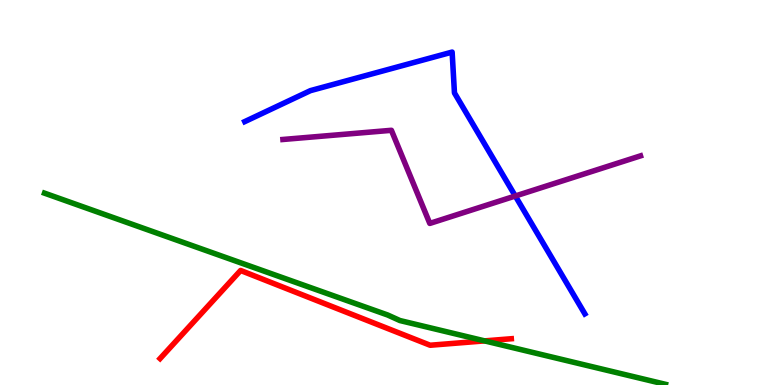[{'lines': ['blue', 'red'], 'intersections': []}, {'lines': ['green', 'red'], 'intersections': [{'x': 6.25, 'y': 1.15}]}, {'lines': ['purple', 'red'], 'intersections': []}, {'lines': ['blue', 'green'], 'intersections': []}, {'lines': ['blue', 'purple'], 'intersections': [{'x': 6.65, 'y': 4.91}]}, {'lines': ['green', 'purple'], 'intersections': []}]